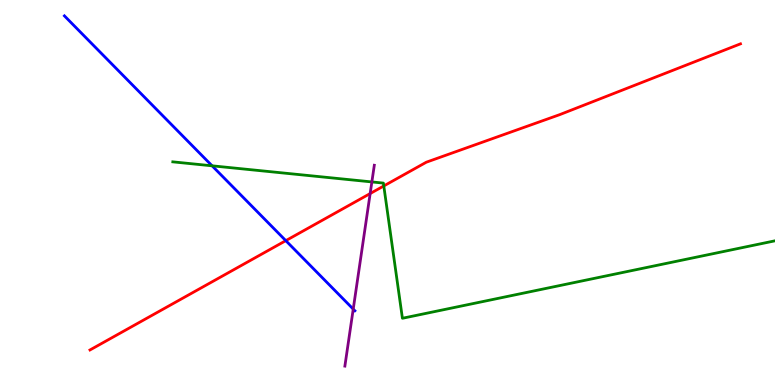[{'lines': ['blue', 'red'], 'intersections': [{'x': 3.69, 'y': 3.75}]}, {'lines': ['green', 'red'], 'intersections': [{'x': 4.95, 'y': 5.17}]}, {'lines': ['purple', 'red'], 'intersections': [{'x': 4.78, 'y': 4.97}]}, {'lines': ['blue', 'green'], 'intersections': [{'x': 2.74, 'y': 5.69}]}, {'lines': ['blue', 'purple'], 'intersections': [{'x': 4.56, 'y': 1.97}]}, {'lines': ['green', 'purple'], 'intersections': [{'x': 4.8, 'y': 5.27}]}]